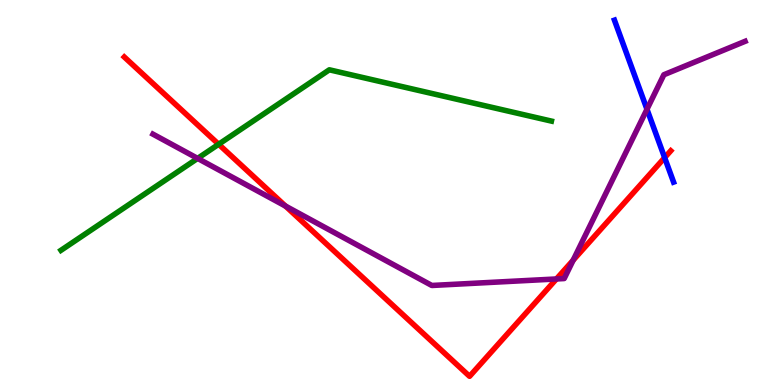[{'lines': ['blue', 'red'], 'intersections': [{'x': 8.58, 'y': 5.9}]}, {'lines': ['green', 'red'], 'intersections': [{'x': 2.82, 'y': 6.25}]}, {'lines': ['purple', 'red'], 'intersections': [{'x': 3.68, 'y': 4.65}, {'x': 7.18, 'y': 2.75}, {'x': 7.4, 'y': 3.24}]}, {'lines': ['blue', 'green'], 'intersections': []}, {'lines': ['blue', 'purple'], 'intersections': [{'x': 8.35, 'y': 7.16}]}, {'lines': ['green', 'purple'], 'intersections': [{'x': 2.55, 'y': 5.89}]}]